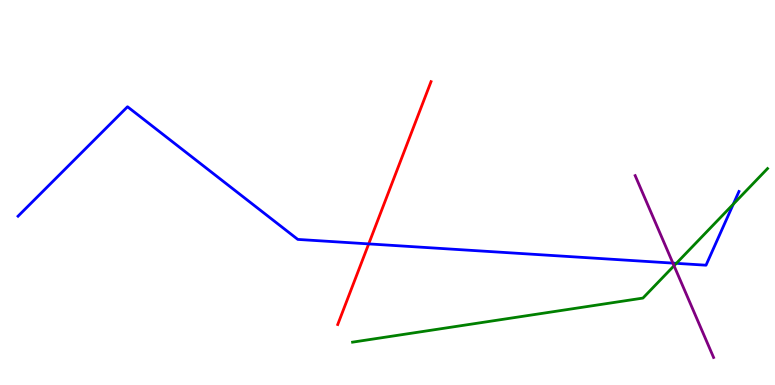[{'lines': ['blue', 'red'], 'intersections': [{'x': 4.76, 'y': 3.67}]}, {'lines': ['green', 'red'], 'intersections': []}, {'lines': ['purple', 'red'], 'intersections': []}, {'lines': ['blue', 'green'], 'intersections': [{'x': 8.73, 'y': 3.16}, {'x': 9.46, 'y': 4.7}]}, {'lines': ['blue', 'purple'], 'intersections': [{'x': 8.68, 'y': 3.17}]}, {'lines': ['green', 'purple'], 'intersections': [{'x': 8.7, 'y': 3.1}]}]